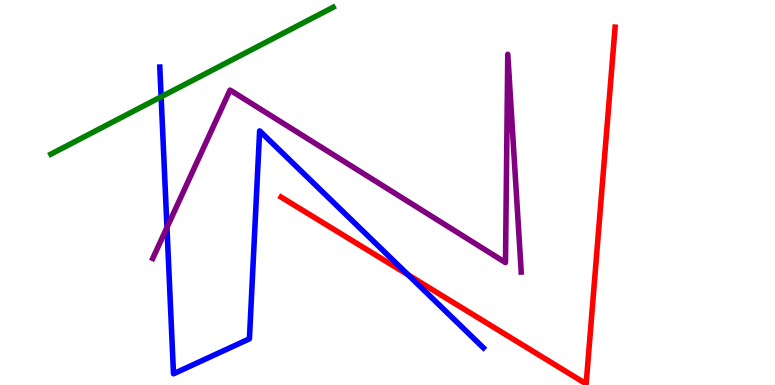[{'lines': ['blue', 'red'], 'intersections': [{'x': 5.27, 'y': 2.86}]}, {'lines': ['green', 'red'], 'intersections': []}, {'lines': ['purple', 'red'], 'intersections': []}, {'lines': ['blue', 'green'], 'intersections': [{'x': 2.08, 'y': 7.49}]}, {'lines': ['blue', 'purple'], 'intersections': [{'x': 2.15, 'y': 4.09}]}, {'lines': ['green', 'purple'], 'intersections': []}]